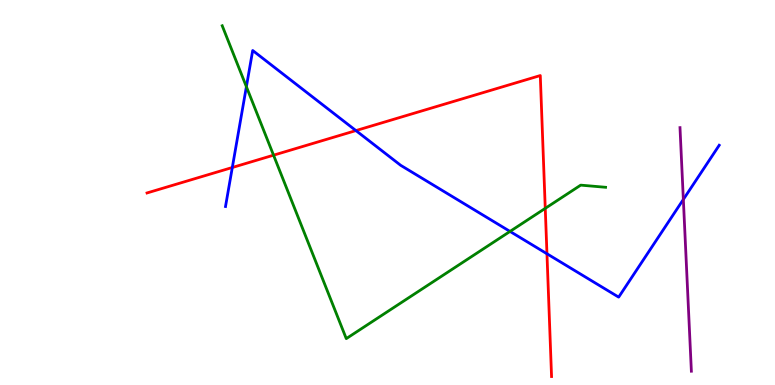[{'lines': ['blue', 'red'], 'intersections': [{'x': 3.0, 'y': 5.65}, {'x': 4.59, 'y': 6.61}, {'x': 7.06, 'y': 3.41}]}, {'lines': ['green', 'red'], 'intersections': [{'x': 3.53, 'y': 5.97}, {'x': 7.04, 'y': 4.59}]}, {'lines': ['purple', 'red'], 'intersections': []}, {'lines': ['blue', 'green'], 'intersections': [{'x': 3.18, 'y': 7.75}, {'x': 6.58, 'y': 3.99}]}, {'lines': ['blue', 'purple'], 'intersections': [{'x': 8.82, 'y': 4.82}]}, {'lines': ['green', 'purple'], 'intersections': []}]